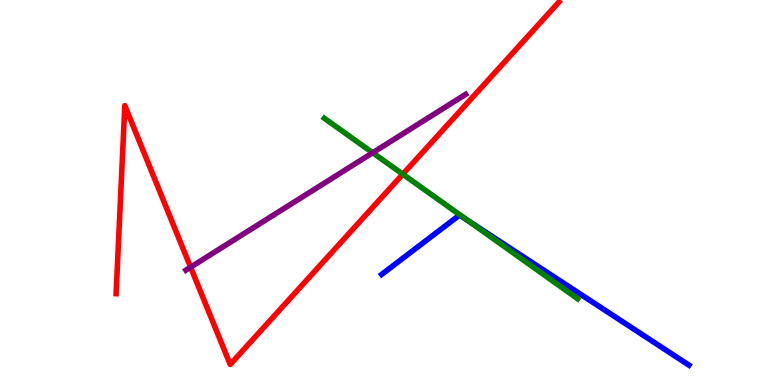[{'lines': ['blue', 'red'], 'intersections': []}, {'lines': ['green', 'red'], 'intersections': [{'x': 5.2, 'y': 5.48}]}, {'lines': ['purple', 'red'], 'intersections': [{'x': 2.46, 'y': 3.06}]}, {'lines': ['blue', 'green'], 'intersections': [{'x': 6.03, 'y': 4.28}]}, {'lines': ['blue', 'purple'], 'intersections': []}, {'lines': ['green', 'purple'], 'intersections': [{'x': 4.81, 'y': 6.03}]}]